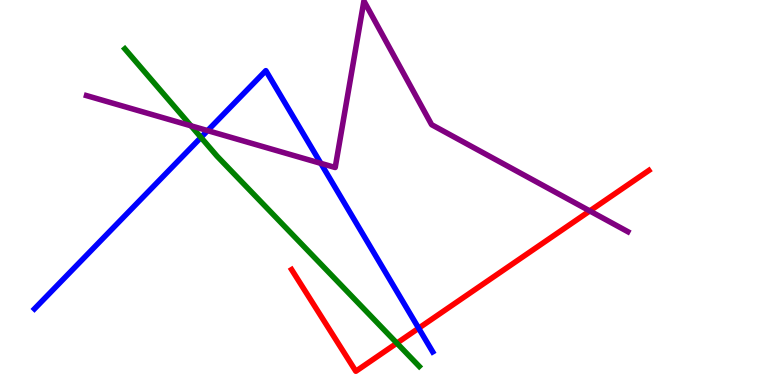[{'lines': ['blue', 'red'], 'intersections': [{'x': 5.4, 'y': 1.48}]}, {'lines': ['green', 'red'], 'intersections': [{'x': 5.12, 'y': 1.09}]}, {'lines': ['purple', 'red'], 'intersections': [{'x': 7.61, 'y': 4.52}]}, {'lines': ['blue', 'green'], 'intersections': [{'x': 2.59, 'y': 6.43}]}, {'lines': ['blue', 'purple'], 'intersections': [{'x': 2.68, 'y': 6.61}, {'x': 4.14, 'y': 5.76}]}, {'lines': ['green', 'purple'], 'intersections': [{'x': 2.46, 'y': 6.73}]}]